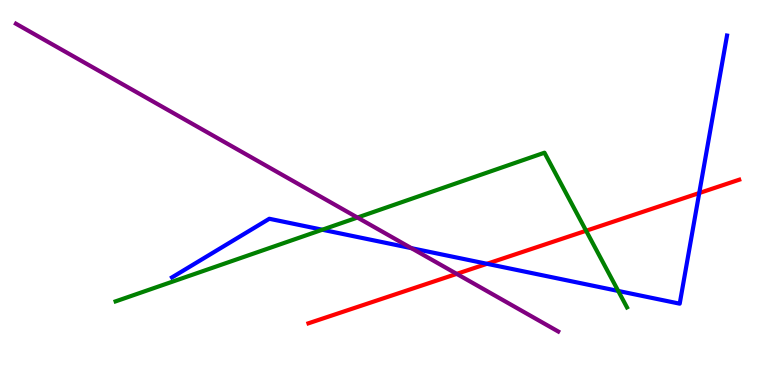[{'lines': ['blue', 'red'], 'intersections': [{'x': 6.28, 'y': 3.15}, {'x': 9.02, 'y': 4.99}]}, {'lines': ['green', 'red'], 'intersections': [{'x': 7.56, 'y': 4.01}]}, {'lines': ['purple', 'red'], 'intersections': [{'x': 5.89, 'y': 2.89}]}, {'lines': ['blue', 'green'], 'intersections': [{'x': 4.16, 'y': 4.03}, {'x': 7.98, 'y': 2.44}]}, {'lines': ['blue', 'purple'], 'intersections': [{'x': 5.31, 'y': 3.55}]}, {'lines': ['green', 'purple'], 'intersections': [{'x': 4.61, 'y': 4.35}]}]